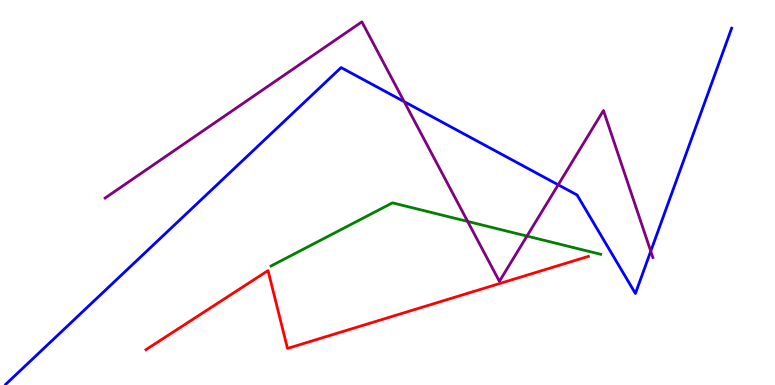[{'lines': ['blue', 'red'], 'intersections': []}, {'lines': ['green', 'red'], 'intersections': []}, {'lines': ['purple', 'red'], 'intersections': []}, {'lines': ['blue', 'green'], 'intersections': []}, {'lines': ['blue', 'purple'], 'intersections': [{'x': 5.21, 'y': 7.36}, {'x': 7.2, 'y': 5.2}, {'x': 8.4, 'y': 3.48}]}, {'lines': ['green', 'purple'], 'intersections': [{'x': 6.03, 'y': 4.25}, {'x': 6.8, 'y': 3.87}]}]